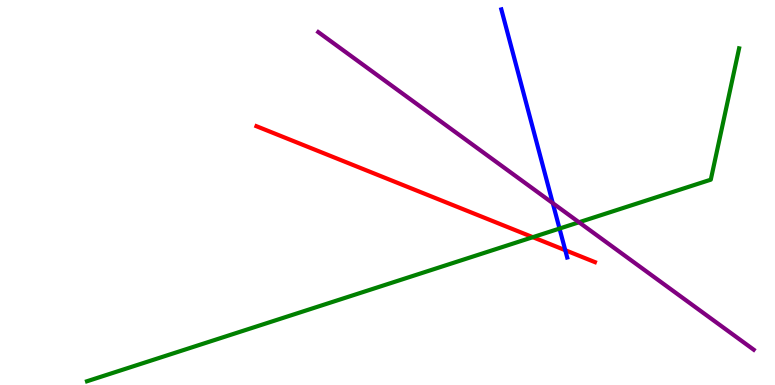[{'lines': ['blue', 'red'], 'intersections': [{'x': 7.29, 'y': 3.5}]}, {'lines': ['green', 'red'], 'intersections': [{'x': 6.88, 'y': 3.84}]}, {'lines': ['purple', 'red'], 'intersections': []}, {'lines': ['blue', 'green'], 'intersections': [{'x': 7.22, 'y': 4.06}]}, {'lines': ['blue', 'purple'], 'intersections': [{'x': 7.13, 'y': 4.72}]}, {'lines': ['green', 'purple'], 'intersections': [{'x': 7.47, 'y': 4.23}]}]